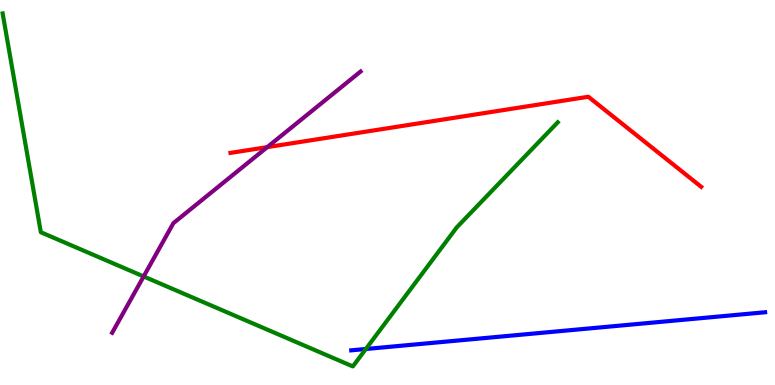[{'lines': ['blue', 'red'], 'intersections': []}, {'lines': ['green', 'red'], 'intersections': []}, {'lines': ['purple', 'red'], 'intersections': [{'x': 3.45, 'y': 6.18}]}, {'lines': ['blue', 'green'], 'intersections': [{'x': 4.72, 'y': 0.935}]}, {'lines': ['blue', 'purple'], 'intersections': []}, {'lines': ['green', 'purple'], 'intersections': [{'x': 1.85, 'y': 2.82}]}]